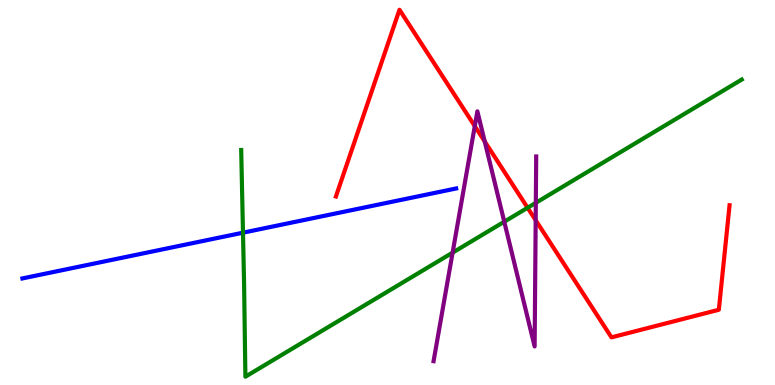[{'lines': ['blue', 'red'], 'intersections': []}, {'lines': ['green', 'red'], 'intersections': [{'x': 6.81, 'y': 4.6}]}, {'lines': ['purple', 'red'], 'intersections': [{'x': 6.13, 'y': 6.72}, {'x': 6.25, 'y': 6.32}, {'x': 6.91, 'y': 4.28}]}, {'lines': ['blue', 'green'], 'intersections': [{'x': 3.14, 'y': 3.96}]}, {'lines': ['blue', 'purple'], 'intersections': []}, {'lines': ['green', 'purple'], 'intersections': [{'x': 5.84, 'y': 3.44}, {'x': 6.51, 'y': 4.24}, {'x': 6.91, 'y': 4.73}]}]